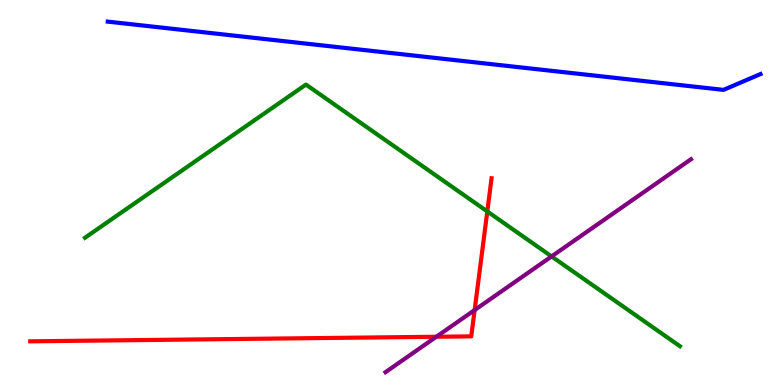[{'lines': ['blue', 'red'], 'intersections': []}, {'lines': ['green', 'red'], 'intersections': [{'x': 6.29, 'y': 4.51}]}, {'lines': ['purple', 'red'], 'intersections': [{'x': 5.63, 'y': 1.25}, {'x': 6.12, 'y': 1.95}]}, {'lines': ['blue', 'green'], 'intersections': []}, {'lines': ['blue', 'purple'], 'intersections': []}, {'lines': ['green', 'purple'], 'intersections': [{'x': 7.12, 'y': 3.34}]}]